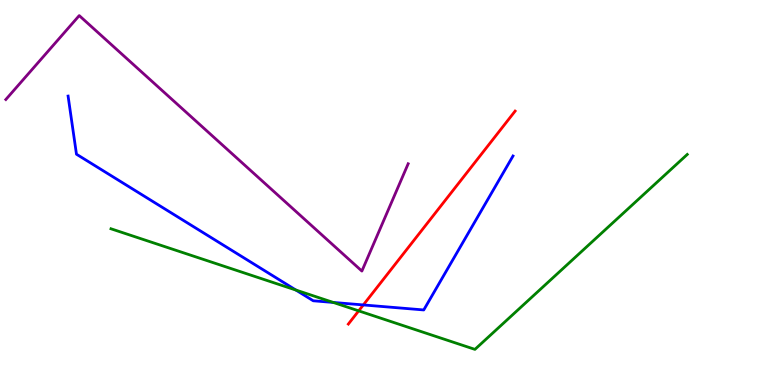[{'lines': ['blue', 'red'], 'intersections': [{'x': 4.69, 'y': 2.08}]}, {'lines': ['green', 'red'], 'intersections': [{'x': 4.63, 'y': 1.93}]}, {'lines': ['purple', 'red'], 'intersections': []}, {'lines': ['blue', 'green'], 'intersections': [{'x': 3.82, 'y': 2.47}, {'x': 4.3, 'y': 2.14}]}, {'lines': ['blue', 'purple'], 'intersections': []}, {'lines': ['green', 'purple'], 'intersections': []}]